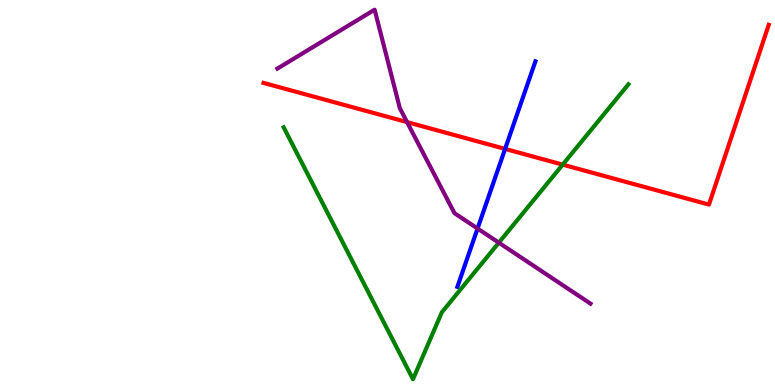[{'lines': ['blue', 'red'], 'intersections': [{'x': 6.52, 'y': 6.13}]}, {'lines': ['green', 'red'], 'intersections': [{'x': 7.26, 'y': 5.72}]}, {'lines': ['purple', 'red'], 'intersections': [{'x': 5.25, 'y': 6.83}]}, {'lines': ['blue', 'green'], 'intersections': []}, {'lines': ['blue', 'purple'], 'intersections': [{'x': 6.16, 'y': 4.06}]}, {'lines': ['green', 'purple'], 'intersections': [{'x': 6.44, 'y': 3.7}]}]